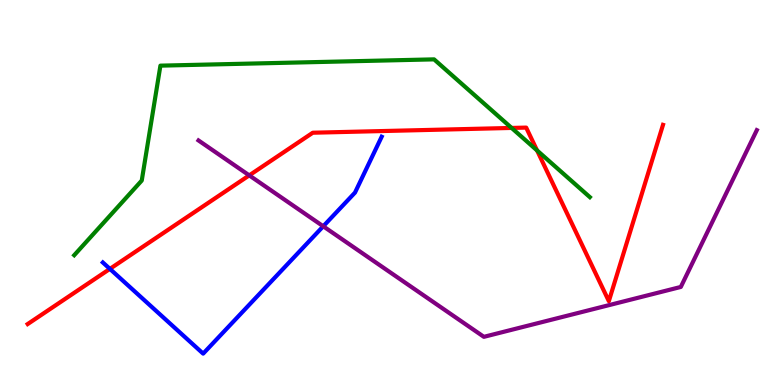[{'lines': ['blue', 'red'], 'intersections': [{'x': 1.42, 'y': 3.02}]}, {'lines': ['green', 'red'], 'intersections': [{'x': 6.6, 'y': 6.68}, {'x': 6.93, 'y': 6.09}]}, {'lines': ['purple', 'red'], 'intersections': [{'x': 3.22, 'y': 5.44}]}, {'lines': ['blue', 'green'], 'intersections': []}, {'lines': ['blue', 'purple'], 'intersections': [{'x': 4.17, 'y': 4.12}]}, {'lines': ['green', 'purple'], 'intersections': []}]